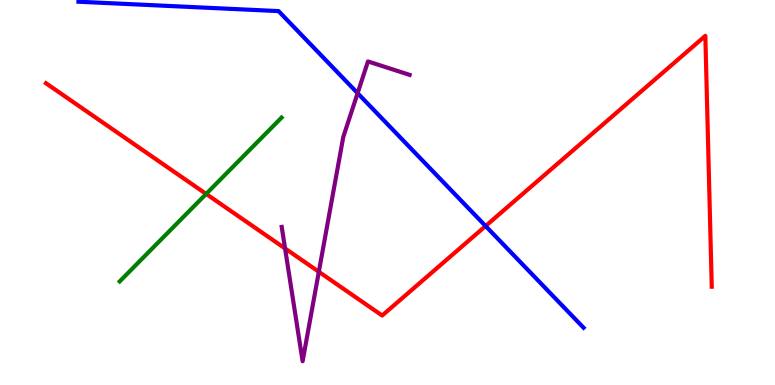[{'lines': ['blue', 'red'], 'intersections': [{'x': 6.27, 'y': 4.13}]}, {'lines': ['green', 'red'], 'intersections': [{'x': 2.66, 'y': 4.96}]}, {'lines': ['purple', 'red'], 'intersections': [{'x': 3.68, 'y': 3.55}, {'x': 4.11, 'y': 2.94}]}, {'lines': ['blue', 'green'], 'intersections': []}, {'lines': ['blue', 'purple'], 'intersections': [{'x': 4.61, 'y': 7.58}]}, {'lines': ['green', 'purple'], 'intersections': []}]